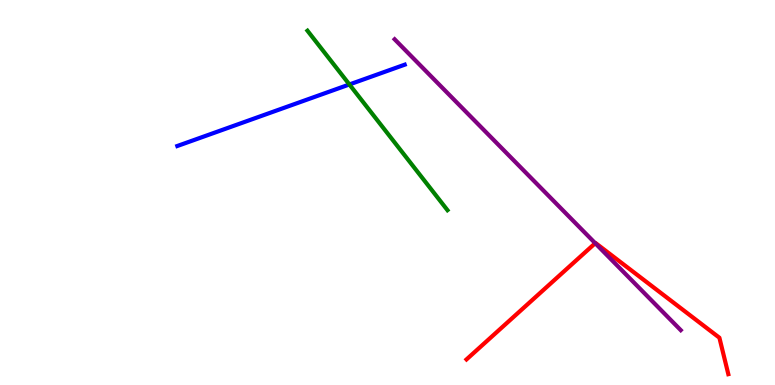[{'lines': ['blue', 'red'], 'intersections': []}, {'lines': ['green', 'red'], 'intersections': []}, {'lines': ['purple', 'red'], 'intersections': [{'x': 7.68, 'y': 3.68}]}, {'lines': ['blue', 'green'], 'intersections': [{'x': 4.51, 'y': 7.81}]}, {'lines': ['blue', 'purple'], 'intersections': []}, {'lines': ['green', 'purple'], 'intersections': []}]